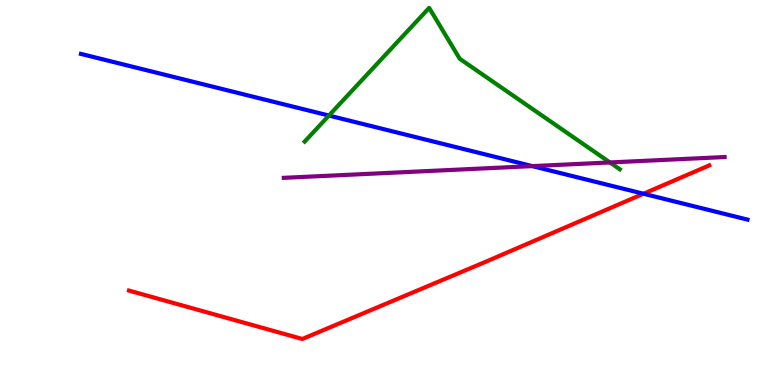[{'lines': ['blue', 'red'], 'intersections': [{'x': 8.3, 'y': 4.97}]}, {'lines': ['green', 'red'], 'intersections': []}, {'lines': ['purple', 'red'], 'intersections': []}, {'lines': ['blue', 'green'], 'intersections': [{'x': 4.24, 'y': 7.0}]}, {'lines': ['blue', 'purple'], 'intersections': [{'x': 6.87, 'y': 5.69}]}, {'lines': ['green', 'purple'], 'intersections': [{'x': 7.87, 'y': 5.78}]}]